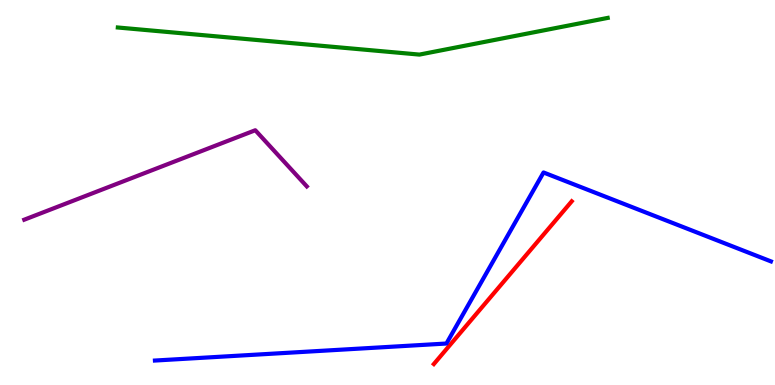[{'lines': ['blue', 'red'], 'intersections': []}, {'lines': ['green', 'red'], 'intersections': []}, {'lines': ['purple', 'red'], 'intersections': []}, {'lines': ['blue', 'green'], 'intersections': []}, {'lines': ['blue', 'purple'], 'intersections': []}, {'lines': ['green', 'purple'], 'intersections': []}]